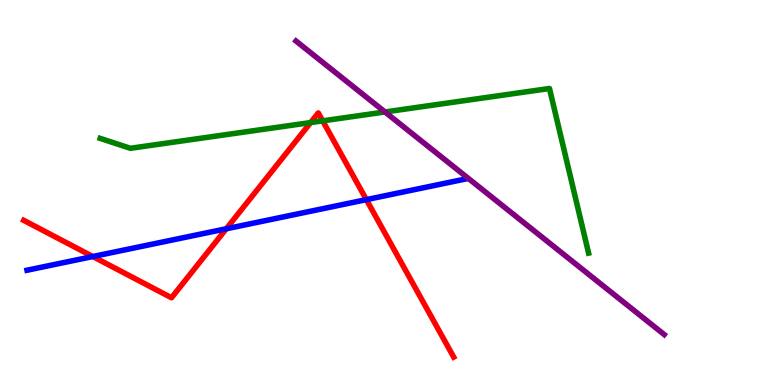[{'lines': ['blue', 'red'], 'intersections': [{'x': 1.2, 'y': 3.34}, {'x': 2.92, 'y': 4.06}, {'x': 4.73, 'y': 4.81}]}, {'lines': ['green', 'red'], 'intersections': [{'x': 4.01, 'y': 6.82}, {'x': 4.16, 'y': 6.86}]}, {'lines': ['purple', 'red'], 'intersections': []}, {'lines': ['blue', 'green'], 'intersections': []}, {'lines': ['blue', 'purple'], 'intersections': []}, {'lines': ['green', 'purple'], 'intersections': [{'x': 4.97, 'y': 7.09}]}]